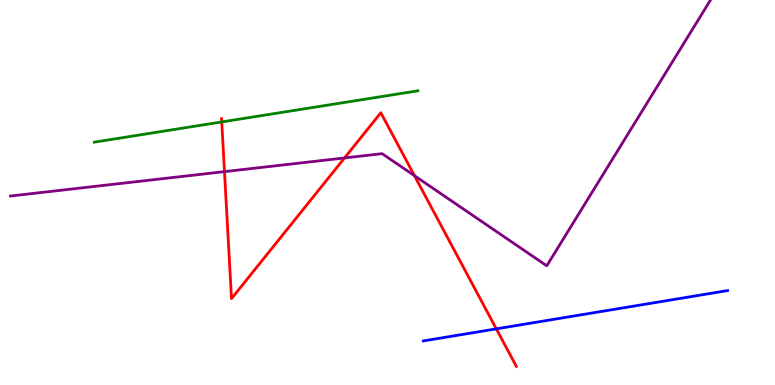[{'lines': ['blue', 'red'], 'intersections': [{'x': 6.4, 'y': 1.46}]}, {'lines': ['green', 'red'], 'intersections': [{'x': 2.86, 'y': 6.83}]}, {'lines': ['purple', 'red'], 'intersections': [{'x': 2.9, 'y': 5.54}, {'x': 4.45, 'y': 5.9}, {'x': 5.35, 'y': 5.44}]}, {'lines': ['blue', 'green'], 'intersections': []}, {'lines': ['blue', 'purple'], 'intersections': []}, {'lines': ['green', 'purple'], 'intersections': []}]